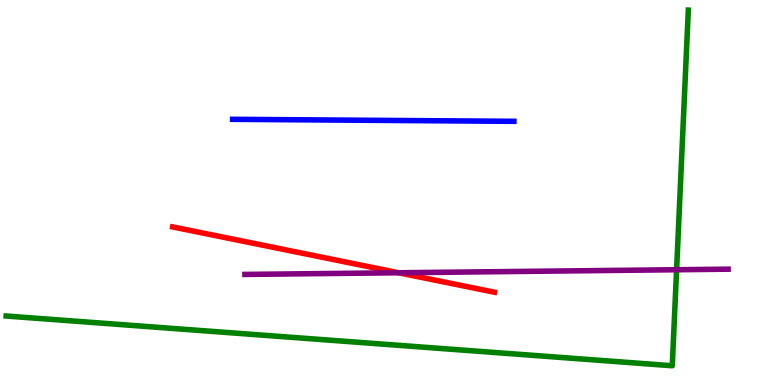[{'lines': ['blue', 'red'], 'intersections': []}, {'lines': ['green', 'red'], 'intersections': []}, {'lines': ['purple', 'red'], 'intersections': [{'x': 5.14, 'y': 2.92}]}, {'lines': ['blue', 'green'], 'intersections': []}, {'lines': ['blue', 'purple'], 'intersections': []}, {'lines': ['green', 'purple'], 'intersections': [{'x': 8.73, 'y': 2.99}]}]